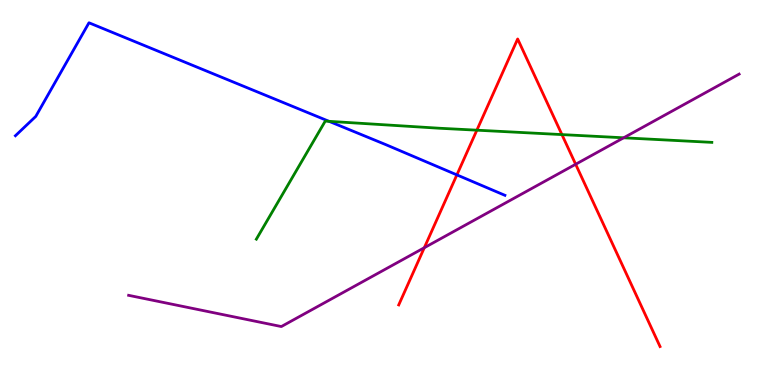[{'lines': ['blue', 'red'], 'intersections': [{'x': 5.9, 'y': 5.46}]}, {'lines': ['green', 'red'], 'intersections': [{'x': 6.15, 'y': 6.62}, {'x': 7.25, 'y': 6.5}]}, {'lines': ['purple', 'red'], 'intersections': [{'x': 5.47, 'y': 3.57}, {'x': 7.43, 'y': 5.73}]}, {'lines': ['blue', 'green'], 'intersections': [{'x': 4.25, 'y': 6.85}]}, {'lines': ['blue', 'purple'], 'intersections': []}, {'lines': ['green', 'purple'], 'intersections': [{'x': 8.05, 'y': 6.42}]}]